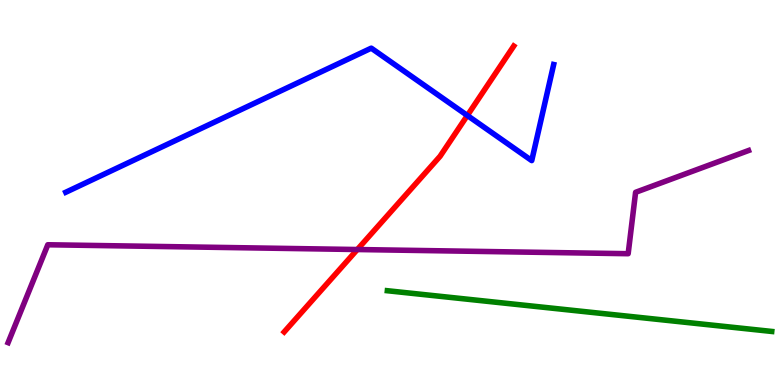[{'lines': ['blue', 'red'], 'intersections': [{'x': 6.03, 'y': 7.0}]}, {'lines': ['green', 'red'], 'intersections': []}, {'lines': ['purple', 'red'], 'intersections': [{'x': 4.61, 'y': 3.52}]}, {'lines': ['blue', 'green'], 'intersections': []}, {'lines': ['blue', 'purple'], 'intersections': []}, {'lines': ['green', 'purple'], 'intersections': []}]